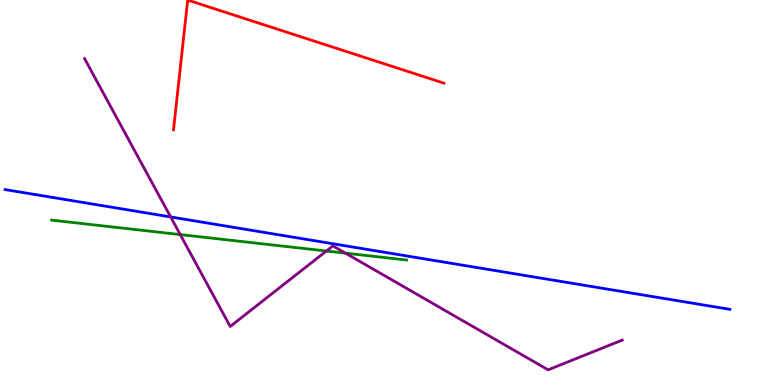[{'lines': ['blue', 'red'], 'intersections': []}, {'lines': ['green', 'red'], 'intersections': []}, {'lines': ['purple', 'red'], 'intersections': []}, {'lines': ['blue', 'green'], 'intersections': []}, {'lines': ['blue', 'purple'], 'intersections': [{'x': 2.2, 'y': 4.37}]}, {'lines': ['green', 'purple'], 'intersections': [{'x': 2.33, 'y': 3.91}, {'x': 4.21, 'y': 3.48}, {'x': 4.46, 'y': 3.42}]}]